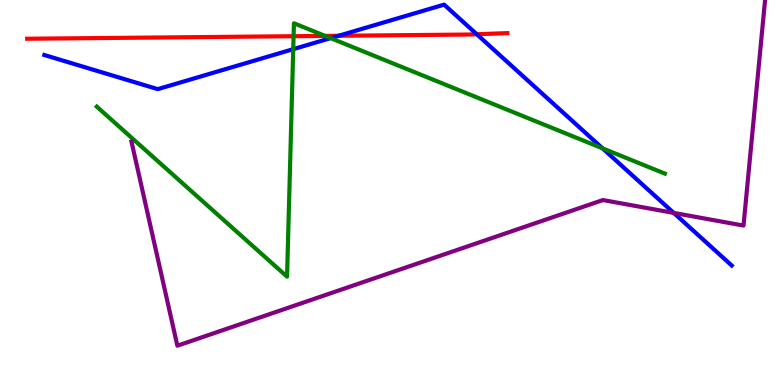[{'lines': ['blue', 'red'], 'intersections': [{'x': 4.37, 'y': 9.07}, {'x': 6.15, 'y': 9.11}]}, {'lines': ['green', 'red'], 'intersections': [{'x': 3.79, 'y': 9.06}, {'x': 4.2, 'y': 9.07}]}, {'lines': ['purple', 'red'], 'intersections': []}, {'lines': ['blue', 'green'], 'intersections': [{'x': 3.78, 'y': 8.72}, {'x': 4.27, 'y': 9.01}, {'x': 7.78, 'y': 6.15}]}, {'lines': ['blue', 'purple'], 'intersections': [{'x': 8.69, 'y': 4.47}]}, {'lines': ['green', 'purple'], 'intersections': []}]